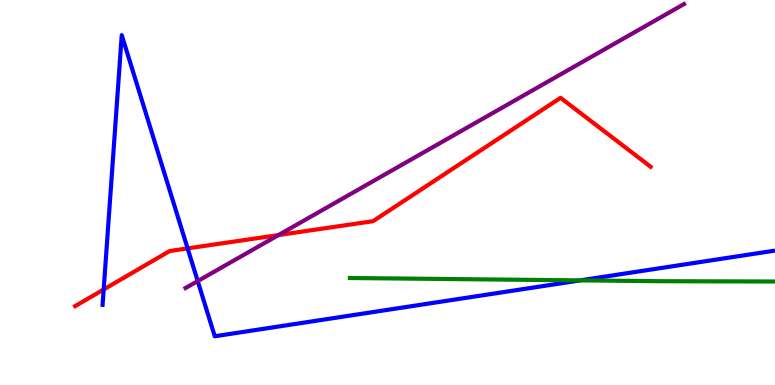[{'lines': ['blue', 'red'], 'intersections': [{'x': 1.34, 'y': 2.48}, {'x': 2.42, 'y': 3.55}]}, {'lines': ['green', 'red'], 'intersections': []}, {'lines': ['purple', 'red'], 'intersections': [{'x': 3.59, 'y': 3.89}]}, {'lines': ['blue', 'green'], 'intersections': [{'x': 7.49, 'y': 2.72}]}, {'lines': ['blue', 'purple'], 'intersections': [{'x': 2.55, 'y': 2.7}]}, {'lines': ['green', 'purple'], 'intersections': []}]